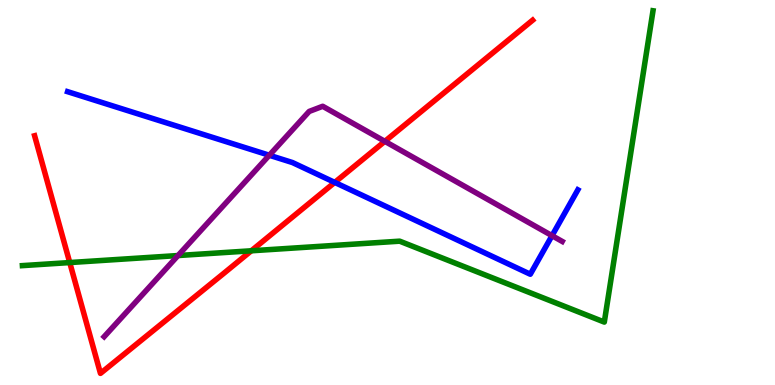[{'lines': ['blue', 'red'], 'intersections': [{'x': 4.32, 'y': 5.26}]}, {'lines': ['green', 'red'], 'intersections': [{'x': 0.9, 'y': 3.18}, {'x': 3.24, 'y': 3.49}]}, {'lines': ['purple', 'red'], 'intersections': [{'x': 4.97, 'y': 6.33}]}, {'lines': ['blue', 'green'], 'intersections': []}, {'lines': ['blue', 'purple'], 'intersections': [{'x': 3.47, 'y': 5.97}, {'x': 7.12, 'y': 3.88}]}, {'lines': ['green', 'purple'], 'intersections': [{'x': 2.3, 'y': 3.36}]}]